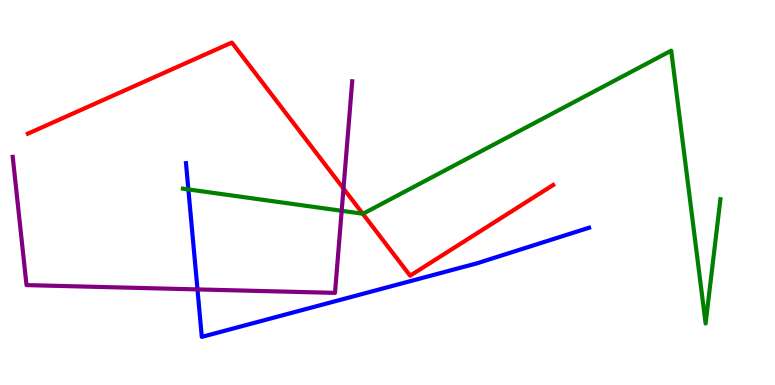[{'lines': ['blue', 'red'], 'intersections': []}, {'lines': ['green', 'red'], 'intersections': [{'x': 4.68, 'y': 4.45}]}, {'lines': ['purple', 'red'], 'intersections': [{'x': 4.43, 'y': 5.1}]}, {'lines': ['blue', 'green'], 'intersections': [{'x': 2.43, 'y': 5.08}]}, {'lines': ['blue', 'purple'], 'intersections': [{'x': 2.55, 'y': 2.48}]}, {'lines': ['green', 'purple'], 'intersections': [{'x': 4.41, 'y': 4.52}]}]